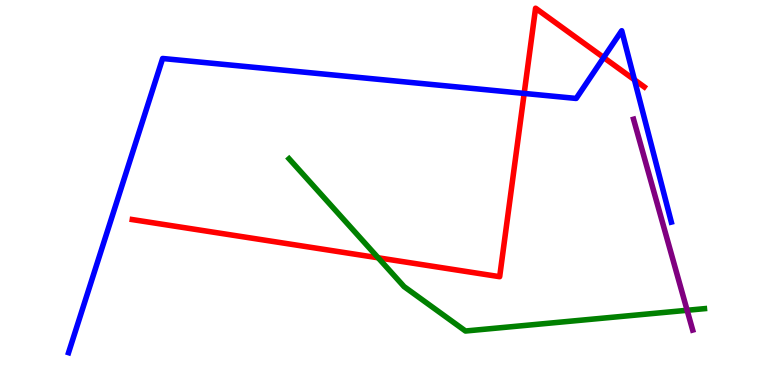[{'lines': ['blue', 'red'], 'intersections': [{'x': 6.76, 'y': 7.57}, {'x': 7.79, 'y': 8.51}, {'x': 8.19, 'y': 7.93}]}, {'lines': ['green', 'red'], 'intersections': [{'x': 4.88, 'y': 3.3}]}, {'lines': ['purple', 'red'], 'intersections': []}, {'lines': ['blue', 'green'], 'intersections': []}, {'lines': ['blue', 'purple'], 'intersections': []}, {'lines': ['green', 'purple'], 'intersections': [{'x': 8.87, 'y': 1.94}]}]